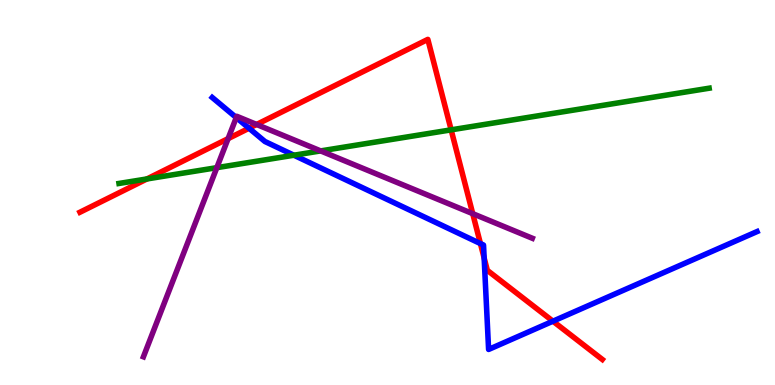[{'lines': ['blue', 'red'], 'intersections': [{'x': 3.21, 'y': 6.67}, {'x': 6.2, 'y': 3.67}, {'x': 6.25, 'y': 3.3}, {'x': 7.13, 'y': 1.66}]}, {'lines': ['green', 'red'], 'intersections': [{'x': 1.9, 'y': 5.35}, {'x': 5.82, 'y': 6.63}]}, {'lines': ['purple', 'red'], 'intersections': [{'x': 2.94, 'y': 6.4}, {'x': 3.31, 'y': 6.77}, {'x': 6.1, 'y': 4.45}]}, {'lines': ['blue', 'green'], 'intersections': [{'x': 3.79, 'y': 5.97}]}, {'lines': ['blue', 'purple'], 'intersections': [{'x': 3.05, 'y': 6.95}]}, {'lines': ['green', 'purple'], 'intersections': [{'x': 2.8, 'y': 5.65}, {'x': 4.14, 'y': 6.08}]}]